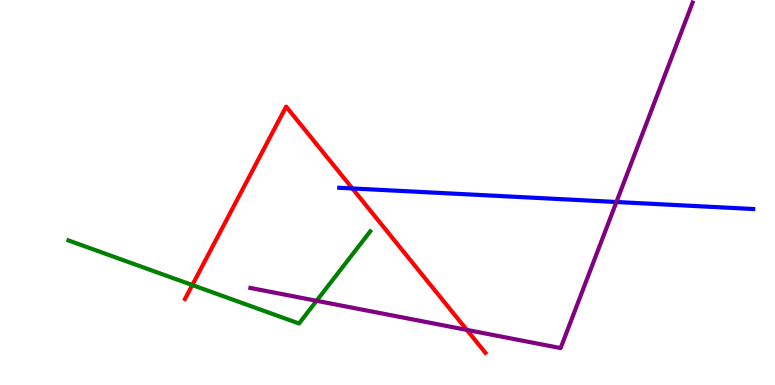[{'lines': ['blue', 'red'], 'intersections': [{'x': 4.55, 'y': 5.11}]}, {'lines': ['green', 'red'], 'intersections': [{'x': 2.48, 'y': 2.6}]}, {'lines': ['purple', 'red'], 'intersections': [{'x': 6.02, 'y': 1.43}]}, {'lines': ['blue', 'green'], 'intersections': []}, {'lines': ['blue', 'purple'], 'intersections': [{'x': 7.95, 'y': 4.75}]}, {'lines': ['green', 'purple'], 'intersections': [{'x': 4.08, 'y': 2.19}]}]